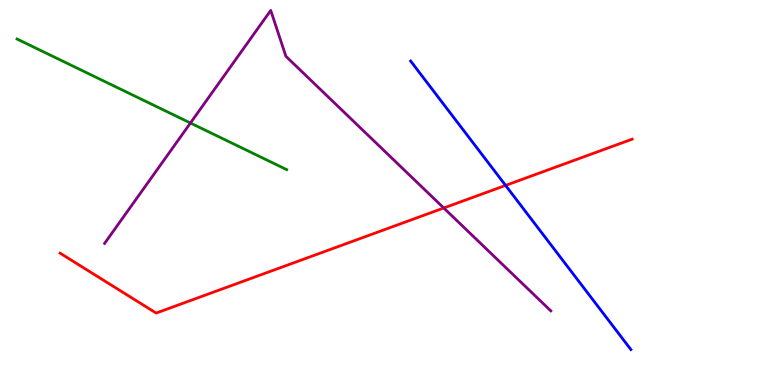[{'lines': ['blue', 'red'], 'intersections': [{'x': 6.52, 'y': 5.18}]}, {'lines': ['green', 'red'], 'intersections': []}, {'lines': ['purple', 'red'], 'intersections': [{'x': 5.73, 'y': 4.6}]}, {'lines': ['blue', 'green'], 'intersections': []}, {'lines': ['blue', 'purple'], 'intersections': []}, {'lines': ['green', 'purple'], 'intersections': [{'x': 2.46, 'y': 6.8}]}]